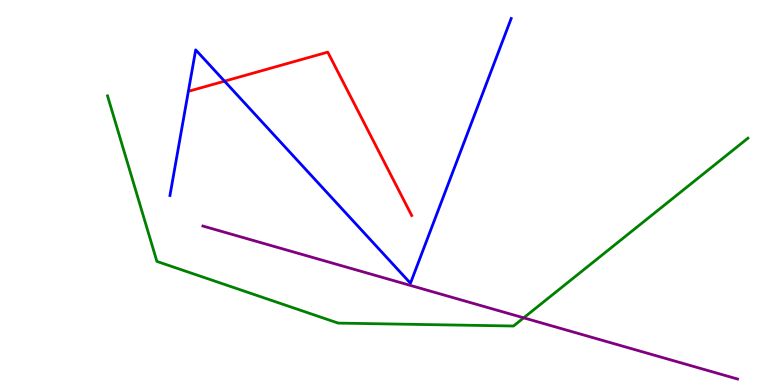[{'lines': ['blue', 'red'], 'intersections': [{'x': 2.9, 'y': 7.89}]}, {'lines': ['green', 'red'], 'intersections': []}, {'lines': ['purple', 'red'], 'intersections': []}, {'lines': ['blue', 'green'], 'intersections': []}, {'lines': ['blue', 'purple'], 'intersections': []}, {'lines': ['green', 'purple'], 'intersections': [{'x': 6.76, 'y': 1.74}]}]